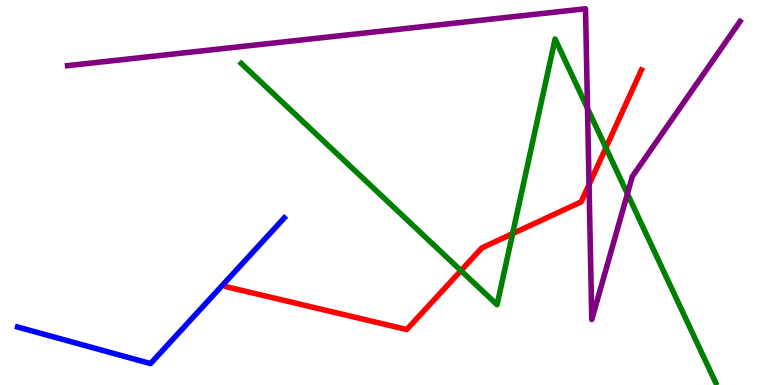[{'lines': ['blue', 'red'], 'intersections': []}, {'lines': ['green', 'red'], 'intersections': [{'x': 5.95, 'y': 2.97}, {'x': 6.61, 'y': 3.93}, {'x': 7.82, 'y': 6.16}]}, {'lines': ['purple', 'red'], 'intersections': [{'x': 7.6, 'y': 5.2}]}, {'lines': ['blue', 'green'], 'intersections': []}, {'lines': ['blue', 'purple'], 'intersections': []}, {'lines': ['green', 'purple'], 'intersections': [{'x': 7.58, 'y': 7.18}, {'x': 8.1, 'y': 4.97}]}]